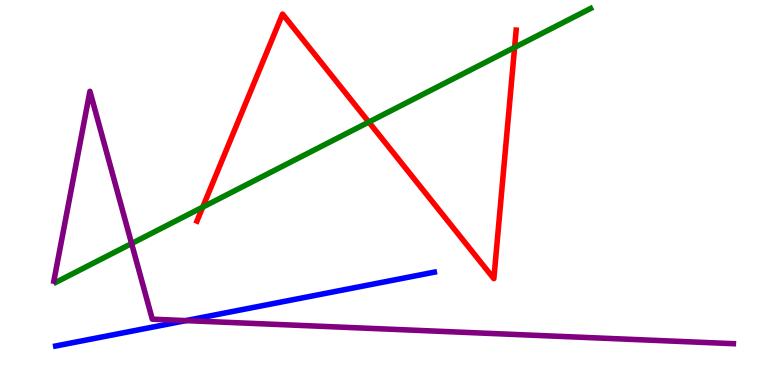[{'lines': ['blue', 'red'], 'intersections': []}, {'lines': ['green', 'red'], 'intersections': [{'x': 2.62, 'y': 4.62}, {'x': 4.76, 'y': 6.83}, {'x': 6.64, 'y': 8.77}]}, {'lines': ['purple', 'red'], 'intersections': []}, {'lines': ['blue', 'green'], 'intersections': []}, {'lines': ['blue', 'purple'], 'intersections': [{'x': 2.4, 'y': 1.67}]}, {'lines': ['green', 'purple'], 'intersections': [{'x': 1.7, 'y': 3.67}]}]